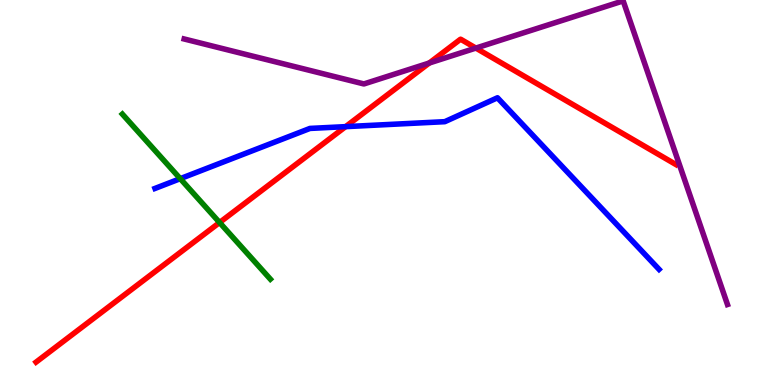[{'lines': ['blue', 'red'], 'intersections': [{'x': 4.46, 'y': 6.71}]}, {'lines': ['green', 'red'], 'intersections': [{'x': 2.83, 'y': 4.22}]}, {'lines': ['purple', 'red'], 'intersections': [{'x': 5.54, 'y': 8.36}, {'x': 6.14, 'y': 8.75}]}, {'lines': ['blue', 'green'], 'intersections': [{'x': 2.33, 'y': 5.36}]}, {'lines': ['blue', 'purple'], 'intersections': []}, {'lines': ['green', 'purple'], 'intersections': []}]